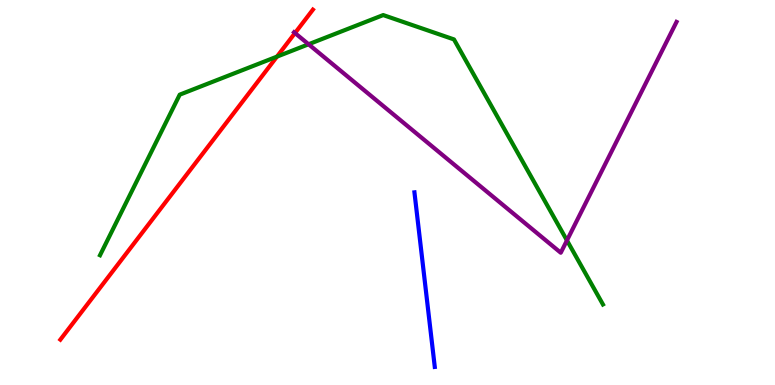[{'lines': ['blue', 'red'], 'intersections': []}, {'lines': ['green', 'red'], 'intersections': [{'x': 3.57, 'y': 8.53}]}, {'lines': ['purple', 'red'], 'intersections': [{'x': 3.81, 'y': 9.14}]}, {'lines': ['blue', 'green'], 'intersections': []}, {'lines': ['blue', 'purple'], 'intersections': []}, {'lines': ['green', 'purple'], 'intersections': [{'x': 3.98, 'y': 8.85}, {'x': 7.32, 'y': 3.76}]}]